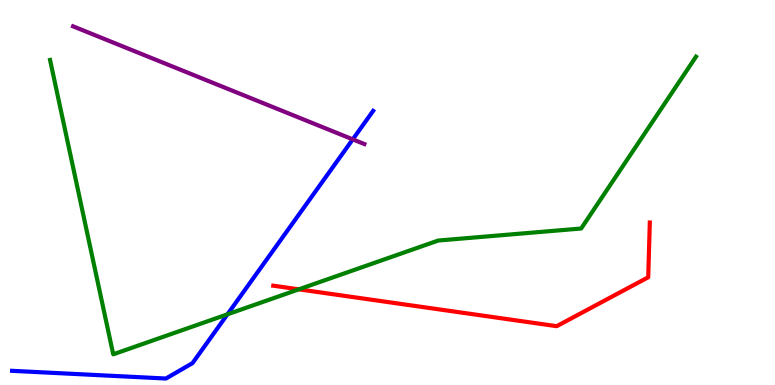[{'lines': ['blue', 'red'], 'intersections': []}, {'lines': ['green', 'red'], 'intersections': [{'x': 3.86, 'y': 2.48}]}, {'lines': ['purple', 'red'], 'intersections': []}, {'lines': ['blue', 'green'], 'intersections': [{'x': 2.93, 'y': 1.84}]}, {'lines': ['blue', 'purple'], 'intersections': [{'x': 4.55, 'y': 6.38}]}, {'lines': ['green', 'purple'], 'intersections': []}]